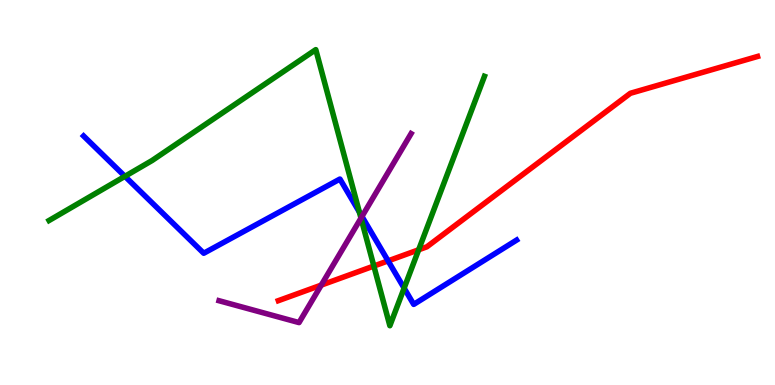[{'lines': ['blue', 'red'], 'intersections': [{'x': 5.01, 'y': 3.22}]}, {'lines': ['green', 'red'], 'intersections': [{'x': 4.82, 'y': 3.09}, {'x': 5.4, 'y': 3.51}]}, {'lines': ['purple', 'red'], 'intersections': [{'x': 4.15, 'y': 2.59}]}, {'lines': ['blue', 'green'], 'intersections': [{'x': 1.61, 'y': 5.42}, {'x': 4.64, 'y': 4.49}, {'x': 5.21, 'y': 2.52}]}, {'lines': ['blue', 'purple'], 'intersections': [{'x': 4.67, 'y': 4.38}]}, {'lines': ['green', 'purple'], 'intersections': [{'x': 4.66, 'y': 4.33}]}]